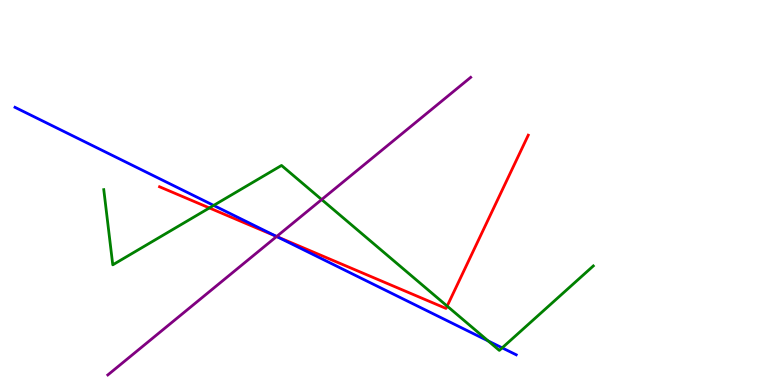[{'lines': ['blue', 'red'], 'intersections': [{'x': 3.57, 'y': 3.86}]}, {'lines': ['green', 'red'], 'intersections': [{'x': 2.7, 'y': 4.6}, {'x': 5.77, 'y': 2.05}]}, {'lines': ['purple', 'red'], 'intersections': [{'x': 3.57, 'y': 3.86}]}, {'lines': ['blue', 'green'], 'intersections': [{'x': 2.76, 'y': 4.66}, {'x': 6.3, 'y': 1.14}, {'x': 6.48, 'y': 0.965}]}, {'lines': ['blue', 'purple'], 'intersections': [{'x': 3.57, 'y': 3.86}]}, {'lines': ['green', 'purple'], 'intersections': [{'x': 4.15, 'y': 4.82}]}]